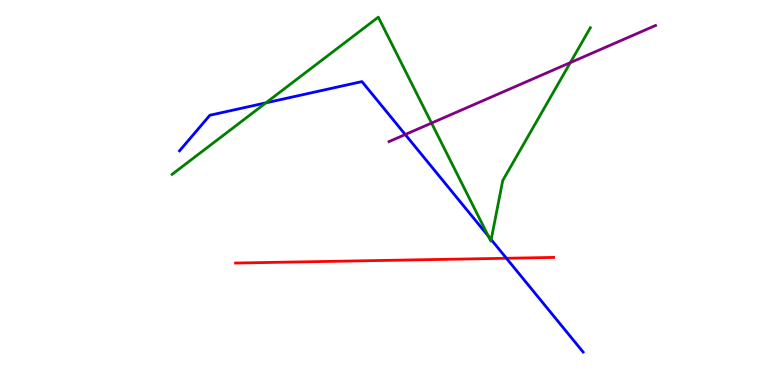[{'lines': ['blue', 'red'], 'intersections': [{'x': 6.53, 'y': 3.29}]}, {'lines': ['green', 'red'], 'intersections': []}, {'lines': ['purple', 'red'], 'intersections': []}, {'lines': ['blue', 'green'], 'intersections': [{'x': 3.43, 'y': 7.33}, {'x': 6.3, 'y': 3.86}, {'x': 6.34, 'y': 3.78}]}, {'lines': ['blue', 'purple'], 'intersections': [{'x': 5.23, 'y': 6.51}]}, {'lines': ['green', 'purple'], 'intersections': [{'x': 5.57, 'y': 6.8}, {'x': 7.36, 'y': 8.37}]}]